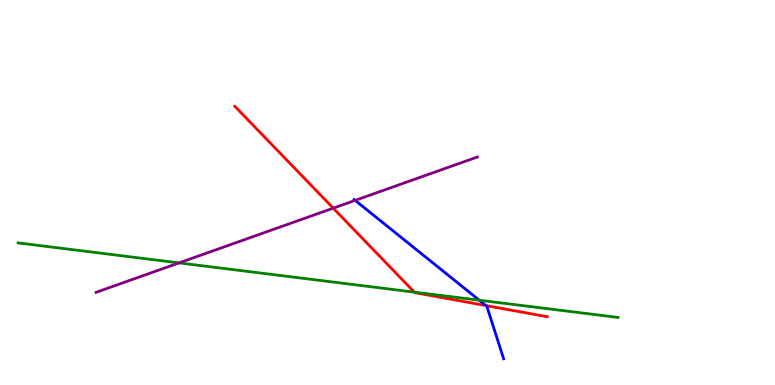[{'lines': ['blue', 'red'], 'intersections': [{'x': 6.27, 'y': 2.06}]}, {'lines': ['green', 'red'], 'intersections': [{'x': 5.35, 'y': 2.41}]}, {'lines': ['purple', 'red'], 'intersections': [{'x': 4.3, 'y': 4.59}]}, {'lines': ['blue', 'green'], 'intersections': [{'x': 6.18, 'y': 2.2}]}, {'lines': ['blue', 'purple'], 'intersections': [{'x': 4.58, 'y': 4.8}]}, {'lines': ['green', 'purple'], 'intersections': [{'x': 2.31, 'y': 3.17}]}]